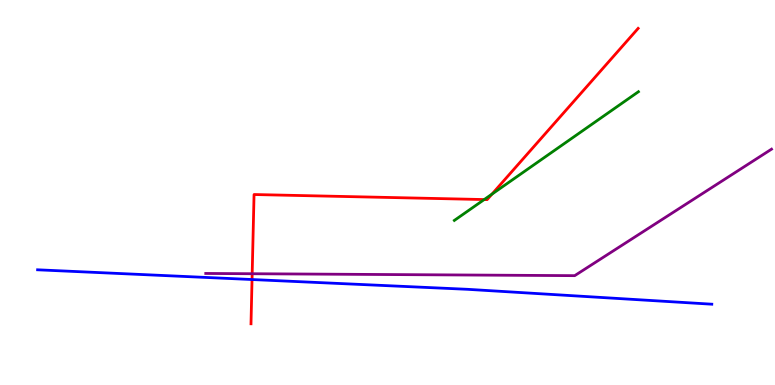[{'lines': ['blue', 'red'], 'intersections': [{'x': 3.25, 'y': 2.74}]}, {'lines': ['green', 'red'], 'intersections': [{'x': 6.25, 'y': 4.82}, {'x': 6.35, 'y': 4.96}]}, {'lines': ['purple', 'red'], 'intersections': [{'x': 3.25, 'y': 2.89}]}, {'lines': ['blue', 'green'], 'intersections': []}, {'lines': ['blue', 'purple'], 'intersections': []}, {'lines': ['green', 'purple'], 'intersections': []}]